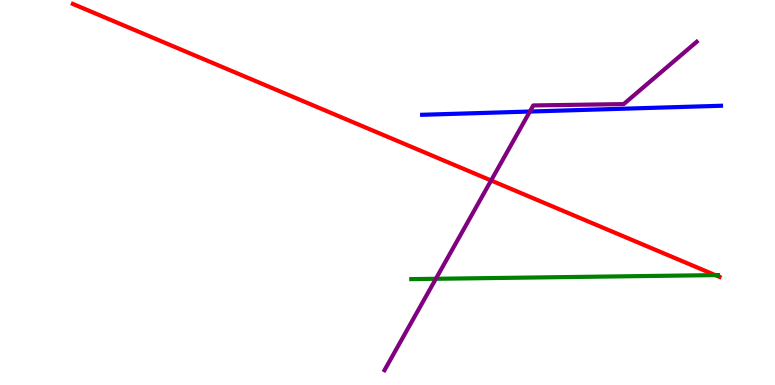[{'lines': ['blue', 'red'], 'intersections': []}, {'lines': ['green', 'red'], 'intersections': [{'x': 9.23, 'y': 2.85}]}, {'lines': ['purple', 'red'], 'intersections': [{'x': 6.34, 'y': 5.31}]}, {'lines': ['blue', 'green'], 'intersections': []}, {'lines': ['blue', 'purple'], 'intersections': [{'x': 6.84, 'y': 7.1}]}, {'lines': ['green', 'purple'], 'intersections': [{'x': 5.62, 'y': 2.76}]}]